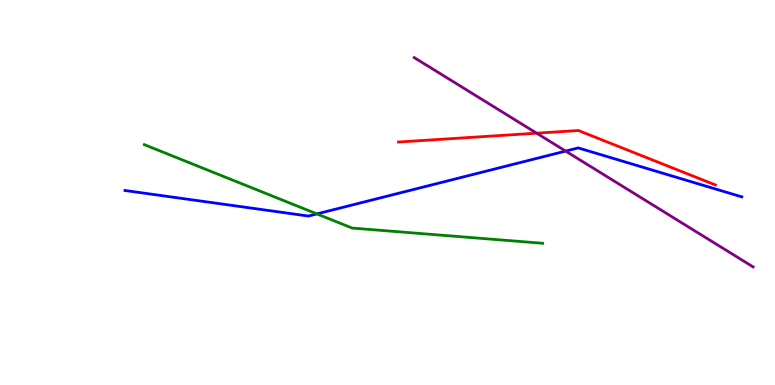[{'lines': ['blue', 'red'], 'intersections': []}, {'lines': ['green', 'red'], 'intersections': []}, {'lines': ['purple', 'red'], 'intersections': [{'x': 6.92, 'y': 6.54}]}, {'lines': ['blue', 'green'], 'intersections': [{'x': 4.09, 'y': 4.44}]}, {'lines': ['blue', 'purple'], 'intersections': [{'x': 7.3, 'y': 6.08}]}, {'lines': ['green', 'purple'], 'intersections': []}]